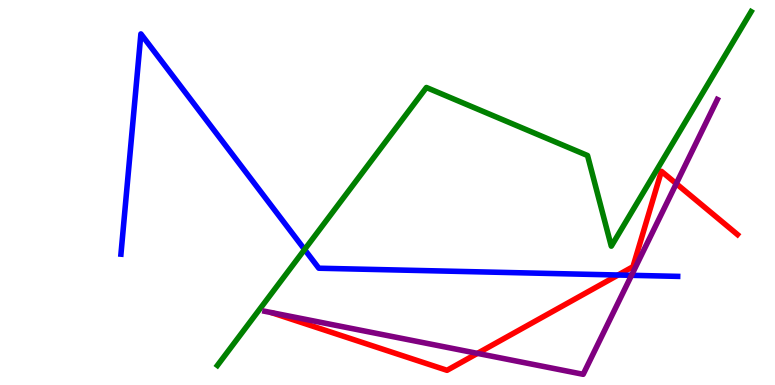[{'lines': ['blue', 'red'], 'intersections': [{'x': 7.98, 'y': 2.86}]}, {'lines': ['green', 'red'], 'intersections': []}, {'lines': ['purple', 'red'], 'intersections': [{'x': 6.16, 'y': 0.822}, {'x': 8.73, 'y': 5.23}]}, {'lines': ['blue', 'green'], 'intersections': [{'x': 3.93, 'y': 3.52}]}, {'lines': ['blue', 'purple'], 'intersections': [{'x': 8.15, 'y': 2.85}]}, {'lines': ['green', 'purple'], 'intersections': []}]